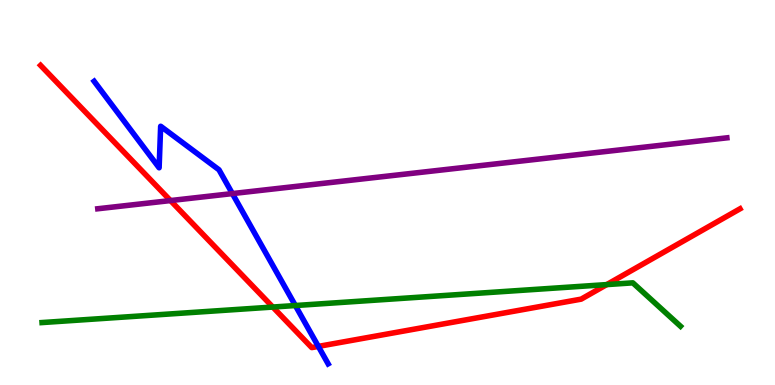[{'lines': ['blue', 'red'], 'intersections': [{'x': 4.11, 'y': 1.0}]}, {'lines': ['green', 'red'], 'intersections': [{'x': 3.52, 'y': 2.02}, {'x': 7.83, 'y': 2.61}]}, {'lines': ['purple', 'red'], 'intersections': [{'x': 2.2, 'y': 4.79}]}, {'lines': ['blue', 'green'], 'intersections': [{'x': 3.81, 'y': 2.06}]}, {'lines': ['blue', 'purple'], 'intersections': [{'x': 3.0, 'y': 4.97}]}, {'lines': ['green', 'purple'], 'intersections': []}]